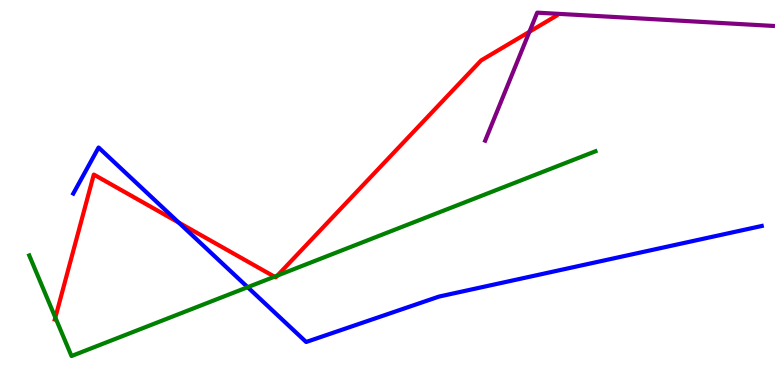[{'lines': ['blue', 'red'], 'intersections': [{'x': 2.31, 'y': 4.22}]}, {'lines': ['green', 'red'], 'intersections': [{'x': 0.714, 'y': 1.75}, {'x': 3.54, 'y': 2.81}, {'x': 3.58, 'y': 2.84}]}, {'lines': ['purple', 'red'], 'intersections': [{'x': 6.83, 'y': 9.17}]}, {'lines': ['blue', 'green'], 'intersections': [{'x': 3.2, 'y': 2.54}]}, {'lines': ['blue', 'purple'], 'intersections': []}, {'lines': ['green', 'purple'], 'intersections': []}]